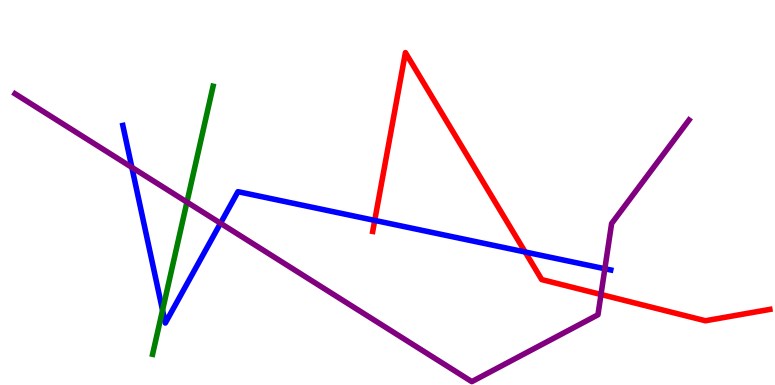[{'lines': ['blue', 'red'], 'intersections': [{'x': 4.84, 'y': 4.28}, {'x': 6.78, 'y': 3.45}]}, {'lines': ['green', 'red'], 'intersections': []}, {'lines': ['purple', 'red'], 'intersections': [{'x': 7.75, 'y': 2.35}]}, {'lines': ['blue', 'green'], 'intersections': [{'x': 2.1, 'y': 1.94}]}, {'lines': ['blue', 'purple'], 'intersections': [{'x': 1.7, 'y': 5.65}, {'x': 2.85, 'y': 4.2}, {'x': 7.8, 'y': 3.02}]}, {'lines': ['green', 'purple'], 'intersections': [{'x': 2.41, 'y': 4.75}]}]